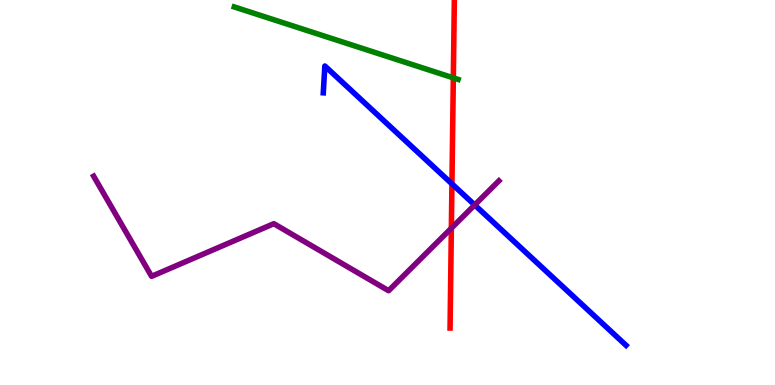[{'lines': ['blue', 'red'], 'intersections': [{'x': 5.83, 'y': 5.22}]}, {'lines': ['green', 'red'], 'intersections': [{'x': 5.85, 'y': 7.98}]}, {'lines': ['purple', 'red'], 'intersections': [{'x': 5.82, 'y': 4.07}]}, {'lines': ['blue', 'green'], 'intersections': []}, {'lines': ['blue', 'purple'], 'intersections': [{'x': 6.12, 'y': 4.68}]}, {'lines': ['green', 'purple'], 'intersections': []}]